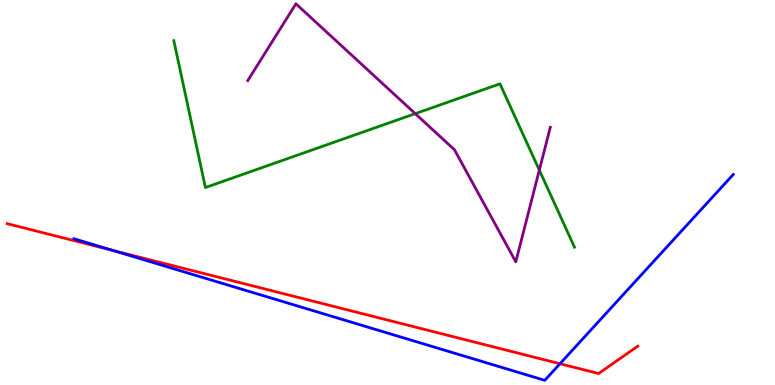[{'lines': ['blue', 'red'], 'intersections': [{'x': 1.46, 'y': 3.5}, {'x': 7.23, 'y': 0.552}]}, {'lines': ['green', 'red'], 'intersections': []}, {'lines': ['purple', 'red'], 'intersections': []}, {'lines': ['blue', 'green'], 'intersections': []}, {'lines': ['blue', 'purple'], 'intersections': []}, {'lines': ['green', 'purple'], 'intersections': [{'x': 5.36, 'y': 7.05}, {'x': 6.96, 'y': 5.58}]}]